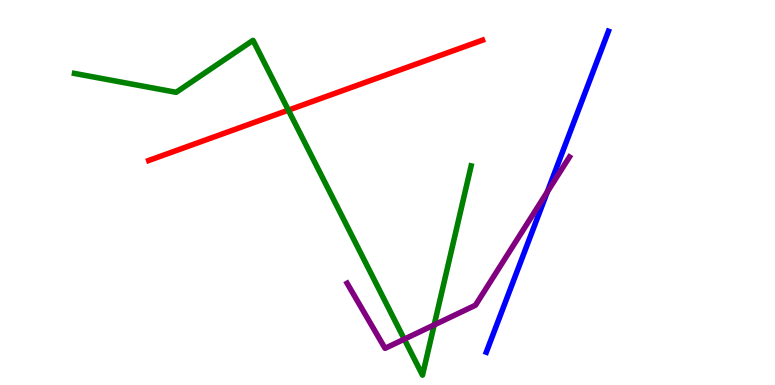[{'lines': ['blue', 'red'], 'intersections': []}, {'lines': ['green', 'red'], 'intersections': [{'x': 3.72, 'y': 7.14}]}, {'lines': ['purple', 'red'], 'intersections': []}, {'lines': ['blue', 'green'], 'intersections': []}, {'lines': ['blue', 'purple'], 'intersections': [{'x': 7.06, 'y': 5.02}]}, {'lines': ['green', 'purple'], 'intersections': [{'x': 5.22, 'y': 1.19}, {'x': 5.6, 'y': 1.56}]}]